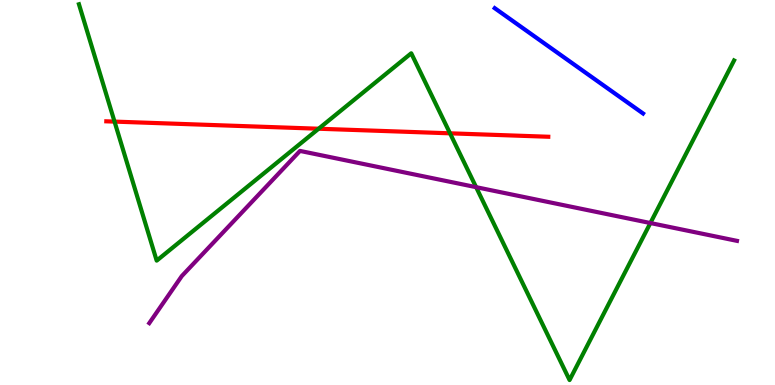[{'lines': ['blue', 'red'], 'intersections': []}, {'lines': ['green', 'red'], 'intersections': [{'x': 1.48, 'y': 6.84}, {'x': 4.11, 'y': 6.66}, {'x': 5.81, 'y': 6.54}]}, {'lines': ['purple', 'red'], 'intersections': []}, {'lines': ['blue', 'green'], 'intersections': []}, {'lines': ['blue', 'purple'], 'intersections': []}, {'lines': ['green', 'purple'], 'intersections': [{'x': 6.14, 'y': 5.14}, {'x': 8.39, 'y': 4.21}]}]